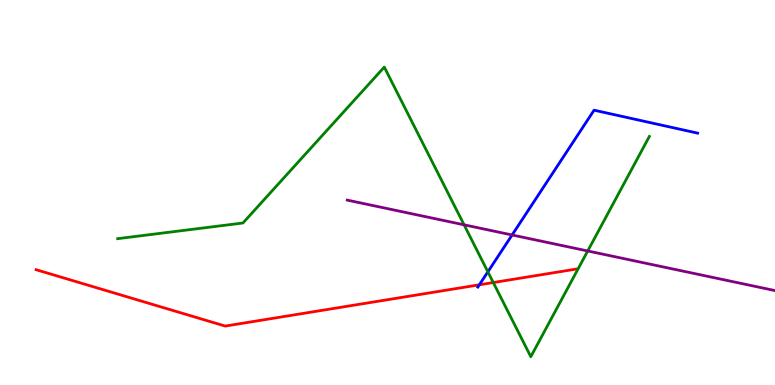[{'lines': ['blue', 'red'], 'intersections': [{'x': 6.19, 'y': 2.6}]}, {'lines': ['green', 'red'], 'intersections': [{'x': 6.36, 'y': 2.66}]}, {'lines': ['purple', 'red'], 'intersections': []}, {'lines': ['blue', 'green'], 'intersections': [{'x': 6.3, 'y': 2.94}]}, {'lines': ['blue', 'purple'], 'intersections': [{'x': 6.61, 'y': 3.9}]}, {'lines': ['green', 'purple'], 'intersections': [{'x': 5.99, 'y': 4.16}, {'x': 7.58, 'y': 3.48}]}]